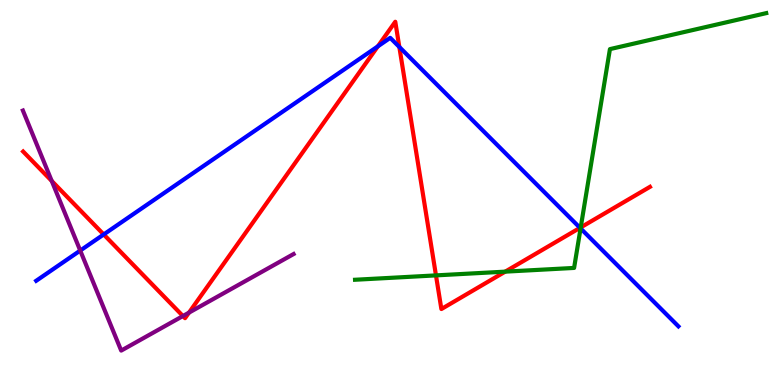[{'lines': ['blue', 'red'], 'intersections': [{'x': 1.34, 'y': 3.91}, {'x': 4.88, 'y': 8.8}, {'x': 5.15, 'y': 8.78}, {'x': 7.48, 'y': 4.08}]}, {'lines': ['green', 'red'], 'intersections': [{'x': 5.63, 'y': 2.85}, {'x': 6.52, 'y': 2.94}, {'x': 7.49, 'y': 4.09}]}, {'lines': ['purple', 'red'], 'intersections': [{'x': 0.668, 'y': 5.3}, {'x': 2.36, 'y': 1.79}, {'x': 2.44, 'y': 1.88}]}, {'lines': ['blue', 'green'], 'intersections': [{'x': 7.49, 'y': 4.07}]}, {'lines': ['blue', 'purple'], 'intersections': [{'x': 1.04, 'y': 3.49}]}, {'lines': ['green', 'purple'], 'intersections': []}]